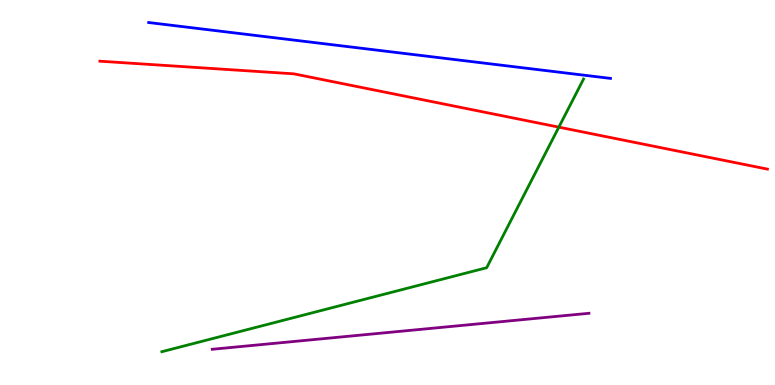[{'lines': ['blue', 'red'], 'intersections': []}, {'lines': ['green', 'red'], 'intersections': [{'x': 7.21, 'y': 6.7}]}, {'lines': ['purple', 'red'], 'intersections': []}, {'lines': ['blue', 'green'], 'intersections': []}, {'lines': ['blue', 'purple'], 'intersections': []}, {'lines': ['green', 'purple'], 'intersections': []}]